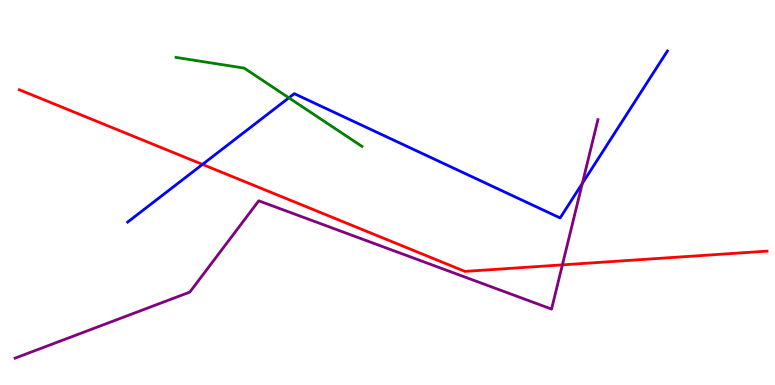[{'lines': ['blue', 'red'], 'intersections': [{'x': 2.61, 'y': 5.73}]}, {'lines': ['green', 'red'], 'intersections': []}, {'lines': ['purple', 'red'], 'intersections': [{'x': 7.26, 'y': 3.12}]}, {'lines': ['blue', 'green'], 'intersections': [{'x': 3.73, 'y': 7.46}]}, {'lines': ['blue', 'purple'], 'intersections': [{'x': 7.51, 'y': 5.24}]}, {'lines': ['green', 'purple'], 'intersections': []}]